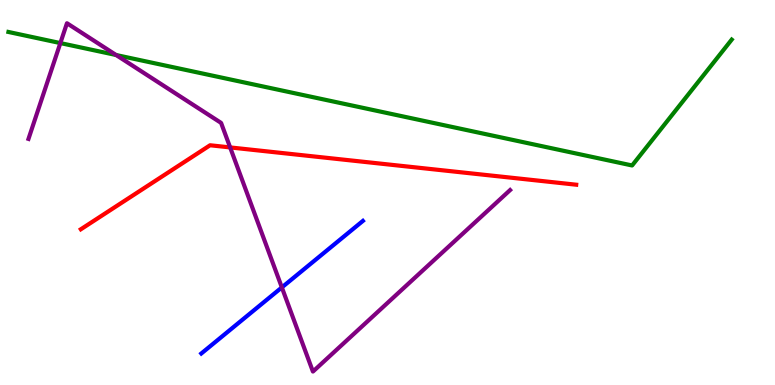[{'lines': ['blue', 'red'], 'intersections': []}, {'lines': ['green', 'red'], 'intersections': []}, {'lines': ['purple', 'red'], 'intersections': [{'x': 2.97, 'y': 6.17}]}, {'lines': ['blue', 'green'], 'intersections': []}, {'lines': ['blue', 'purple'], 'intersections': [{'x': 3.64, 'y': 2.53}]}, {'lines': ['green', 'purple'], 'intersections': [{'x': 0.779, 'y': 8.88}, {'x': 1.5, 'y': 8.57}]}]